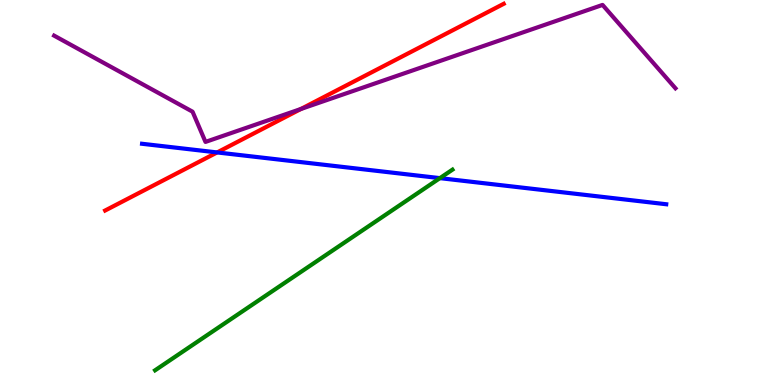[{'lines': ['blue', 'red'], 'intersections': [{'x': 2.8, 'y': 6.04}]}, {'lines': ['green', 'red'], 'intersections': []}, {'lines': ['purple', 'red'], 'intersections': [{'x': 3.88, 'y': 7.17}]}, {'lines': ['blue', 'green'], 'intersections': [{'x': 5.68, 'y': 5.37}]}, {'lines': ['blue', 'purple'], 'intersections': []}, {'lines': ['green', 'purple'], 'intersections': []}]